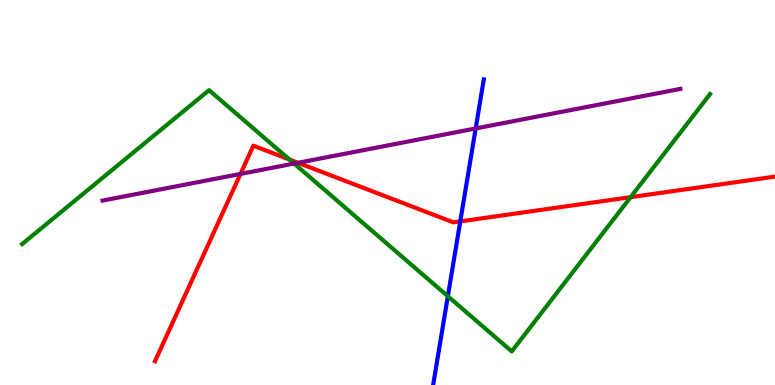[{'lines': ['blue', 'red'], 'intersections': [{'x': 5.94, 'y': 4.25}]}, {'lines': ['green', 'red'], 'intersections': [{'x': 3.73, 'y': 5.86}, {'x': 8.14, 'y': 4.88}]}, {'lines': ['purple', 'red'], 'intersections': [{'x': 3.1, 'y': 5.48}, {'x': 3.85, 'y': 5.77}]}, {'lines': ['blue', 'green'], 'intersections': [{'x': 5.78, 'y': 2.31}]}, {'lines': ['blue', 'purple'], 'intersections': [{'x': 6.14, 'y': 6.66}]}, {'lines': ['green', 'purple'], 'intersections': [{'x': 3.79, 'y': 5.75}]}]